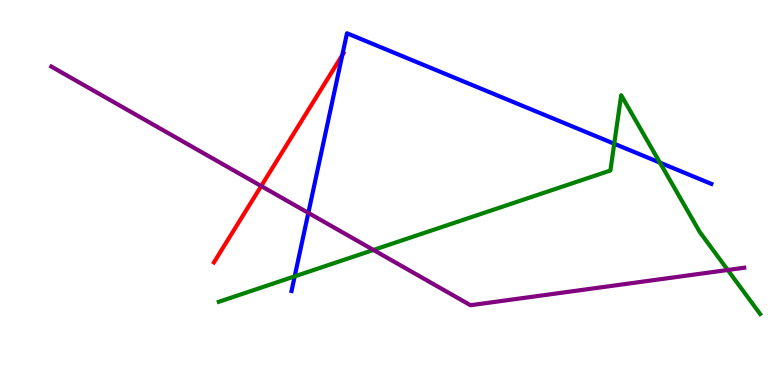[{'lines': ['blue', 'red'], 'intersections': [{'x': 4.42, 'y': 8.57}]}, {'lines': ['green', 'red'], 'intersections': []}, {'lines': ['purple', 'red'], 'intersections': [{'x': 3.37, 'y': 5.17}]}, {'lines': ['blue', 'green'], 'intersections': [{'x': 3.8, 'y': 2.82}, {'x': 7.93, 'y': 6.27}, {'x': 8.52, 'y': 5.78}]}, {'lines': ['blue', 'purple'], 'intersections': [{'x': 3.98, 'y': 4.47}]}, {'lines': ['green', 'purple'], 'intersections': [{'x': 4.82, 'y': 3.51}, {'x': 9.39, 'y': 2.99}]}]